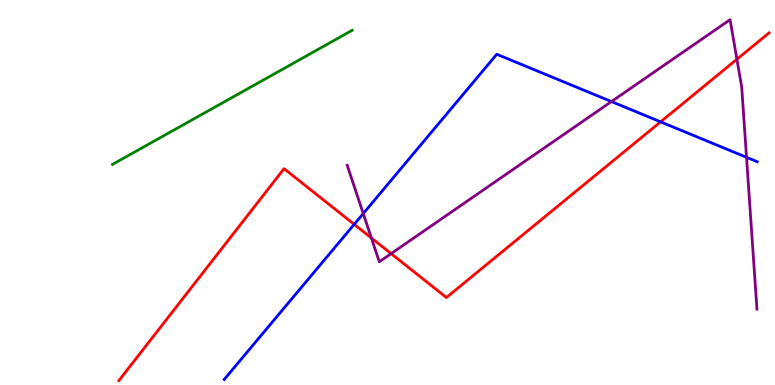[{'lines': ['blue', 'red'], 'intersections': [{'x': 4.57, 'y': 4.17}, {'x': 8.52, 'y': 6.83}]}, {'lines': ['green', 'red'], 'intersections': []}, {'lines': ['purple', 'red'], 'intersections': [{'x': 4.79, 'y': 3.82}, {'x': 5.05, 'y': 3.41}, {'x': 9.51, 'y': 8.46}]}, {'lines': ['blue', 'green'], 'intersections': []}, {'lines': ['blue', 'purple'], 'intersections': [{'x': 4.69, 'y': 4.45}, {'x': 7.89, 'y': 7.36}, {'x': 9.63, 'y': 5.91}]}, {'lines': ['green', 'purple'], 'intersections': []}]